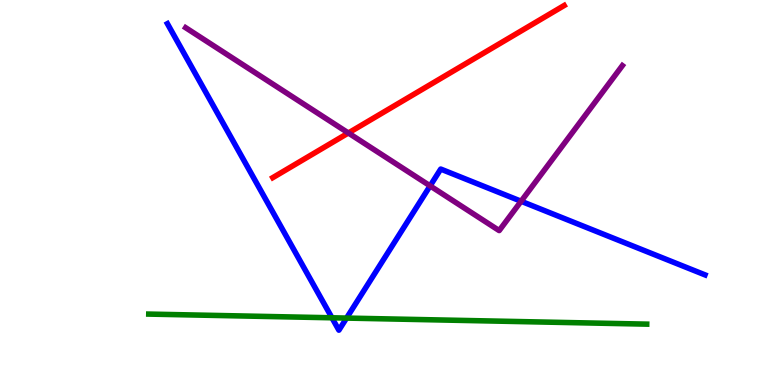[{'lines': ['blue', 'red'], 'intersections': []}, {'lines': ['green', 'red'], 'intersections': []}, {'lines': ['purple', 'red'], 'intersections': [{'x': 4.5, 'y': 6.55}]}, {'lines': ['blue', 'green'], 'intersections': [{'x': 4.28, 'y': 1.75}, {'x': 4.47, 'y': 1.74}]}, {'lines': ['blue', 'purple'], 'intersections': [{'x': 5.55, 'y': 5.17}, {'x': 6.72, 'y': 4.77}]}, {'lines': ['green', 'purple'], 'intersections': []}]